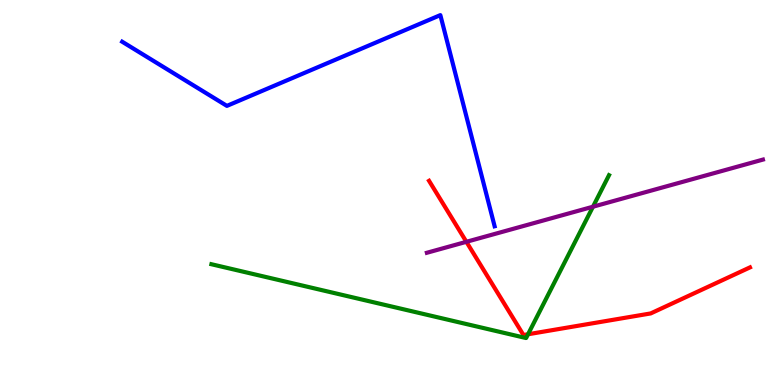[{'lines': ['blue', 'red'], 'intersections': []}, {'lines': ['green', 'red'], 'intersections': [{'x': 6.81, 'y': 1.32}]}, {'lines': ['purple', 'red'], 'intersections': [{'x': 6.02, 'y': 3.72}]}, {'lines': ['blue', 'green'], 'intersections': []}, {'lines': ['blue', 'purple'], 'intersections': []}, {'lines': ['green', 'purple'], 'intersections': [{'x': 7.65, 'y': 4.63}]}]